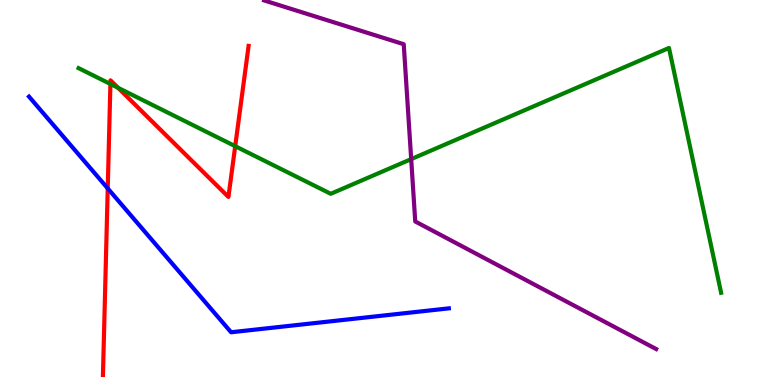[{'lines': ['blue', 'red'], 'intersections': [{'x': 1.39, 'y': 5.11}]}, {'lines': ['green', 'red'], 'intersections': [{'x': 1.42, 'y': 7.82}, {'x': 1.52, 'y': 7.72}, {'x': 3.03, 'y': 6.2}]}, {'lines': ['purple', 'red'], 'intersections': []}, {'lines': ['blue', 'green'], 'intersections': []}, {'lines': ['blue', 'purple'], 'intersections': []}, {'lines': ['green', 'purple'], 'intersections': [{'x': 5.31, 'y': 5.87}]}]